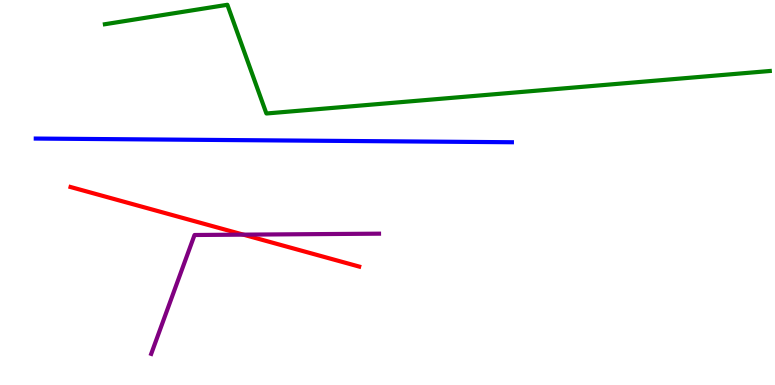[{'lines': ['blue', 'red'], 'intersections': []}, {'lines': ['green', 'red'], 'intersections': []}, {'lines': ['purple', 'red'], 'intersections': [{'x': 3.14, 'y': 3.91}]}, {'lines': ['blue', 'green'], 'intersections': []}, {'lines': ['blue', 'purple'], 'intersections': []}, {'lines': ['green', 'purple'], 'intersections': []}]